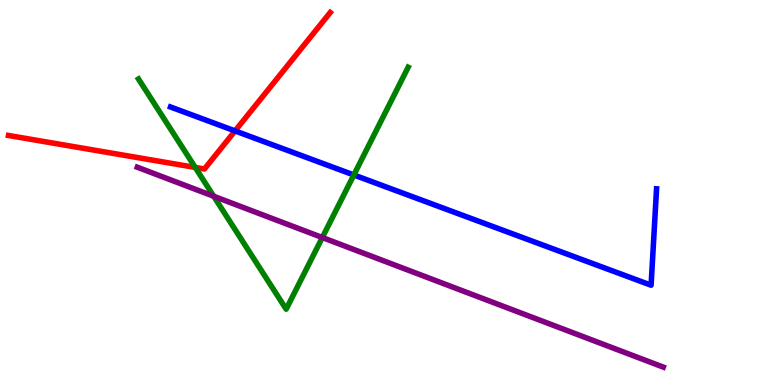[{'lines': ['blue', 'red'], 'intersections': [{'x': 3.03, 'y': 6.6}]}, {'lines': ['green', 'red'], 'intersections': [{'x': 2.52, 'y': 5.65}]}, {'lines': ['purple', 'red'], 'intersections': []}, {'lines': ['blue', 'green'], 'intersections': [{'x': 4.57, 'y': 5.46}]}, {'lines': ['blue', 'purple'], 'intersections': []}, {'lines': ['green', 'purple'], 'intersections': [{'x': 2.76, 'y': 4.9}, {'x': 4.16, 'y': 3.83}]}]